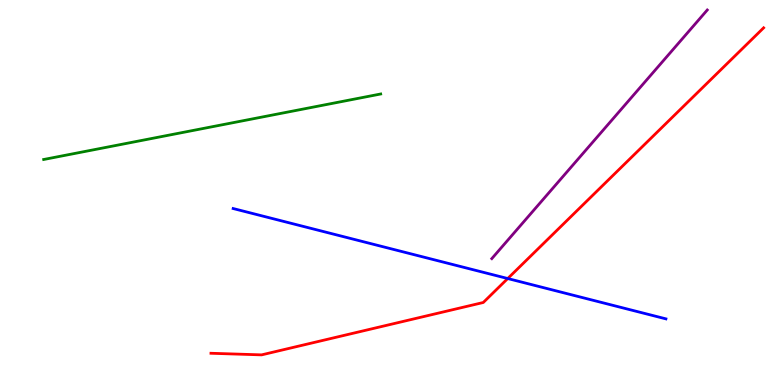[{'lines': ['blue', 'red'], 'intersections': [{'x': 6.55, 'y': 2.77}]}, {'lines': ['green', 'red'], 'intersections': []}, {'lines': ['purple', 'red'], 'intersections': []}, {'lines': ['blue', 'green'], 'intersections': []}, {'lines': ['blue', 'purple'], 'intersections': []}, {'lines': ['green', 'purple'], 'intersections': []}]